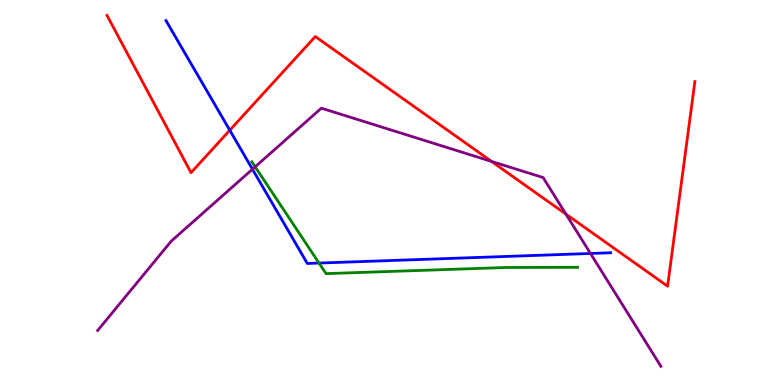[{'lines': ['blue', 'red'], 'intersections': [{'x': 2.96, 'y': 6.62}]}, {'lines': ['green', 'red'], 'intersections': []}, {'lines': ['purple', 'red'], 'intersections': [{'x': 6.34, 'y': 5.81}, {'x': 7.3, 'y': 4.44}]}, {'lines': ['blue', 'green'], 'intersections': [{'x': 4.12, 'y': 3.17}]}, {'lines': ['blue', 'purple'], 'intersections': [{'x': 3.26, 'y': 5.6}, {'x': 7.62, 'y': 3.42}]}, {'lines': ['green', 'purple'], 'intersections': [{'x': 3.29, 'y': 5.67}]}]